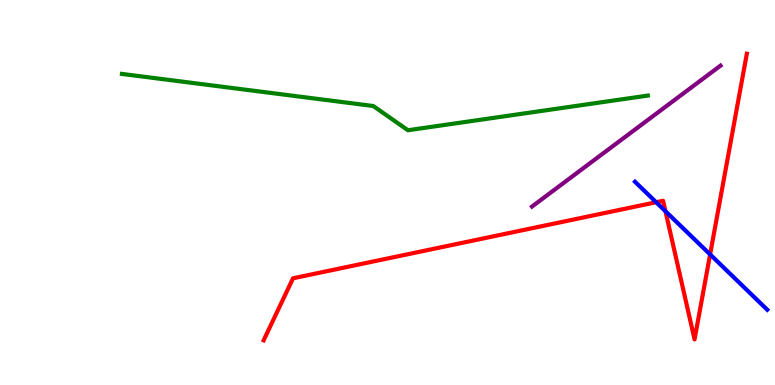[{'lines': ['blue', 'red'], 'intersections': [{'x': 8.47, 'y': 4.75}, {'x': 8.59, 'y': 4.51}, {'x': 9.16, 'y': 3.39}]}, {'lines': ['green', 'red'], 'intersections': []}, {'lines': ['purple', 'red'], 'intersections': []}, {'lines': ['blue', 'green'], 'intersections': []}, {'lines': ['blue', 'purple'], 'intersections': []}, {'lines': ['green', 'purple'], 'intersections': []}]